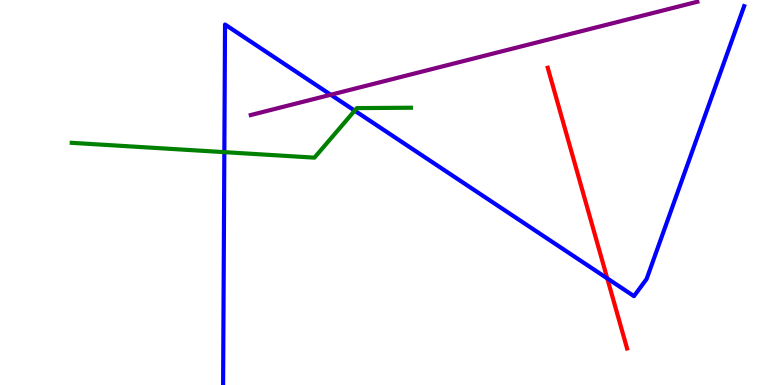[{'lines': ['blue', 'red'], 'intersections': [{'x': 7.84, 'y': 2.77}]}, {'lines': ['green', 'red'], 'intersections': []}, {'lines': ['purple', 'red'], 'intersections': []}, {'lines': ['blue', 'green'], 'intersections': [{'x': 2.89, 'y': 6.05}, {'x': 4.58, 'y': 7.13}]}, {'lines': ['blue', 'purple'], 'intersections': [{'x': 4.27, 'y': 7.54}]}, {'lines': ['green', 'purple'], 'intersections': []}]